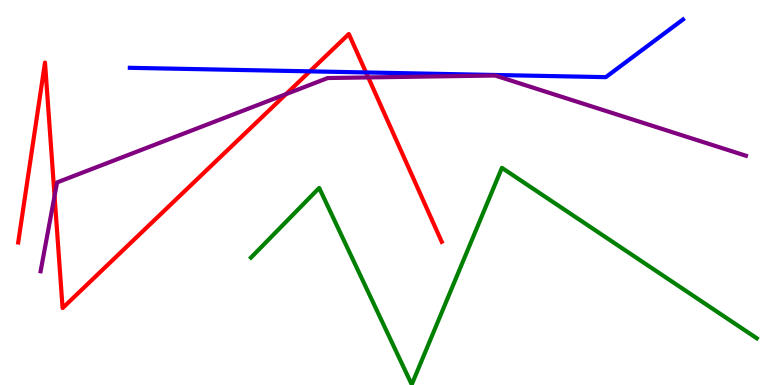[{'lines': ['blue', 'red'], 'intersections': [{'x': 4.0, 'y': 8.15}, {'x': 4.72, 'y': 8.12}]}, {'lines': ['green', 'red'], 'intersections': []}, {'lines': ['purple', 'red'], 'intersections': [{'x': 0.704, 'y': 4.91}, {'x': 3.69, 'y': 7.56}, {'x': 4.75, 'y': 7.99}]}, {'lines': ['blue', 'green'], 'intersections': []}, {'lines': ['blue', 'purple'], 'intersections': []}, {'lines': ['green', 'purple'], 'intersections': []}]